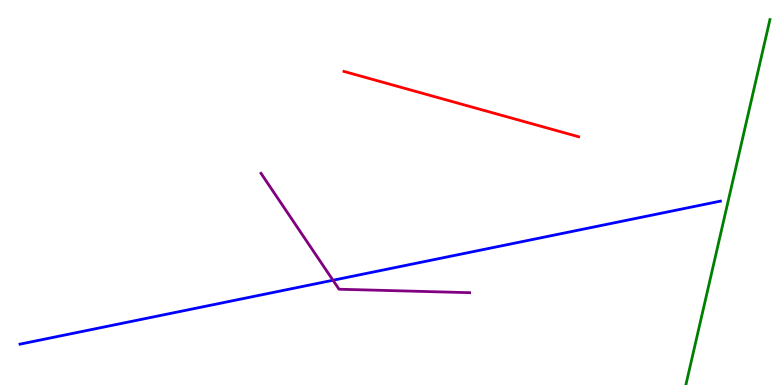[{'lines': ['blue', 'red'], 'intersections': []}, {'lines': ['green', 'red'], 'intersections': []}, {'lines': ['purple', 'red'], 'intersections': []}, {'lines': ['blue', 'green'], 'intersections': []}, {'lines': ['blue', 'purple'], 'intersections': [{'x': 4.3, 'y': 2.72}]}, {'lines': ['green', 'purple'], 'intersections': []}]